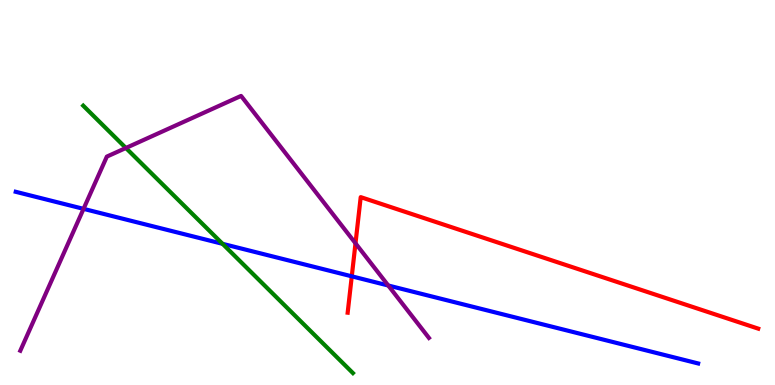[{'lines': ['blue', 'red'], 'intersections': [{'x': 4.54, 'y': 2.82}]}, {'lines': ['green', 'red'], 'intersections': []}, {'lines': ['purple', 'red'], 'intersections': [{'x': 4.59, 'y': 3.68}]}, {'lines': ['blue', 'green'], 'intersections': [{'x': 2.87, 'y': 3.67}]}, {'lines': ['blue', 'purple'], 'intersections': [{'x': 1.08, 'y': 4.58}, {'x': 5.01, 'y': 2.58}]}, {'lines': ['green', 'purple'], 'intersections': [{'x': 1.62, 'y': 6.16}]}]